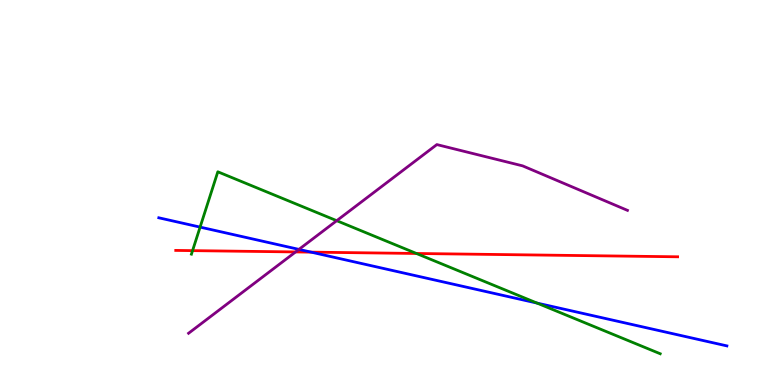[{'lines': ['blue', 'red'], 'intersections': [{'x': 4.01, 'y': 3.45}]}, {'lines': ['green', 'red'], 'intersections': [{'x': 2.48, 'y': 3.49}, {'x': 5.37, 'y': 3.42}]}, {'lines': ['purple', 'red'], 'intersections': [{'x': 3.81, 'y': 3.46}]}, {'lines': ['blue', 'green'], 'intersections': [{'x': 2.58, 'y': 4.1}, {'x': 6.93, 'y': 2.13}]}, {'lines': ['blue', 'purple'], 'intersections': [{'x': 3.86, 'y': 3.52}]}, {'lines': ['green', 'purple'], 'intersections': [{'x': 4.34, 'y': 4.27}]}]